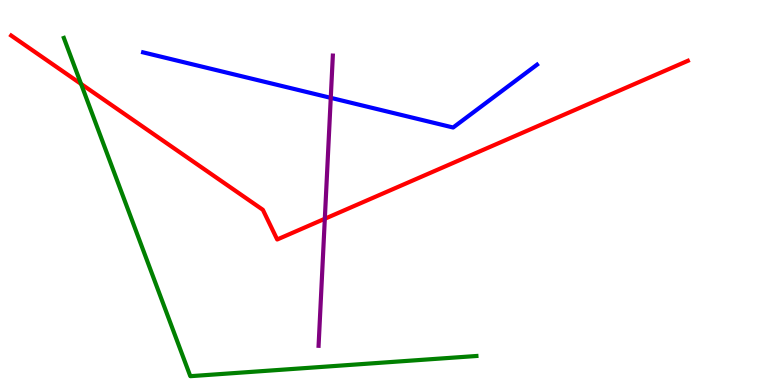[{'lines': ['blue', 'red'], 'intersections': []}, {'lines': ['green', 'red'], 'intersections': [{'x': 1.05, 'y': 7.82}]}, {'lines': ['purple', 'red'], 'intersections': [{'x': 4.19, 'y': 4.32}]}, {'lines': ['blue', 'green'], 'intersections': []}, {'lines': ['blue', 'purple'], 'intersections': [{'x': 4.27, 'y': 7.46}]}, {'lines': ['green', 'purple'], 'intersections': []}]